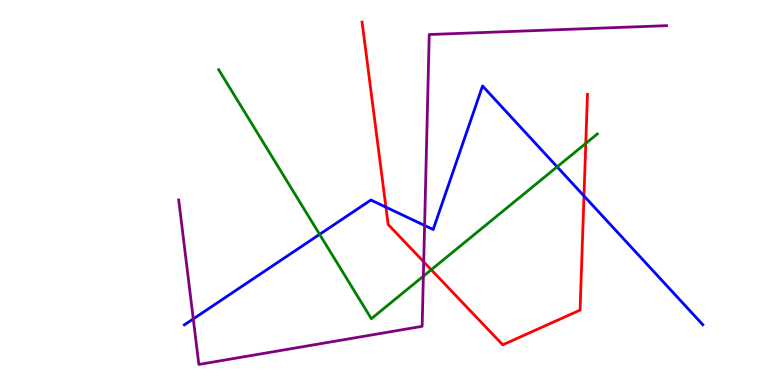[{'lines': ['blue', 'red'], 'intersections': [{'x': 4.98, 'y': 4.62}, {'x': 7.54, 'y': 4.91}]}, {'lines': ['green', 'red'], 'intersections': [{'x': 5.56, 'y': 2.99}, {'x': 7.56, 'y': 6.28}]}, {'lines': ['purple', 'red'], 'intersections': [{'x': 5.47, 'y': 3.2}]}, {'lines': ['blue', 'green'], 'intersections': [{'x': 4.12, 'y': 3.91}, {'x': 7.19, 'y': 5.67}]}, {'lines': ['blue', 'purple'], 'intersections': [{'x': 2.49, 'y': 1.72}, {'x': 5.48, 'y': 4.14}]}, {'lines': ['green', 'purple'], 'intersections': [{'x': 5.46, 'y': 2.83}]}]